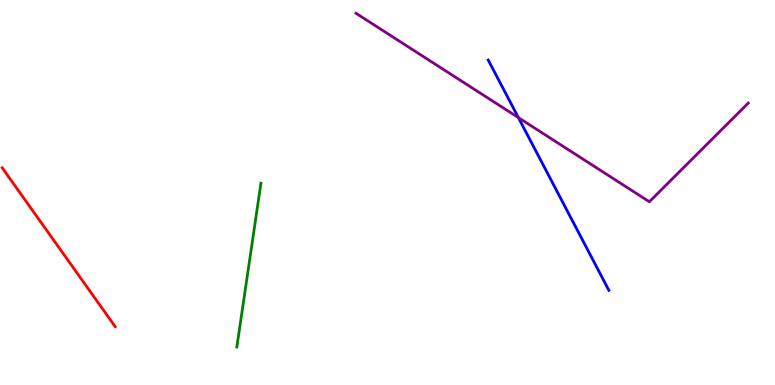[{'lines': ['blue', 'red'], 'intersections': []}, {'lines': ['green', 'red'], 'intersections': []}, {'lines': ['purple', 'red'], 'intersections': []}, {'lines': ['blue', 'green'], 'intersections': []}, {'lines': ['blue', 'purple'], 'intersections': [{'x': 6.69, 'y': 6.95}]}, {'lines': ['green', 'purple'], 'intersections': []}]